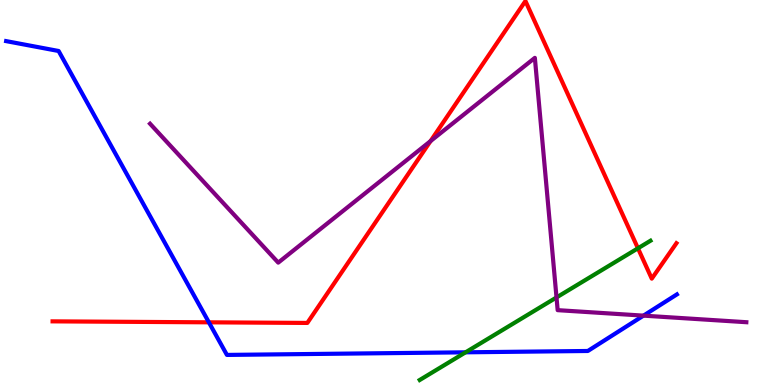[{'lines': ['blue', 'red'], 'intersections': [{'x': 2.7, 'y': 1.63}]}, {'lines': ['green', 'red'], 'intersections': [{'x': 8.23, 'y': 3.55}]}, {'lines': ['purple', 'red'], 'intersections': [{'x': 5.56, 'y': 6.34}]}, {'lines': ['blue', 'green'], 'intersections': [{'x': 6.01, 'y': 0.849}]}, {'lines': ['blue', 'purple'], 'intersections': [{'x': 8.3, 'y': 1.8}]}, {'lines': ['green', 'purple'], 'intersections': [{'x': 7.18, 'y': 2.27}]}]